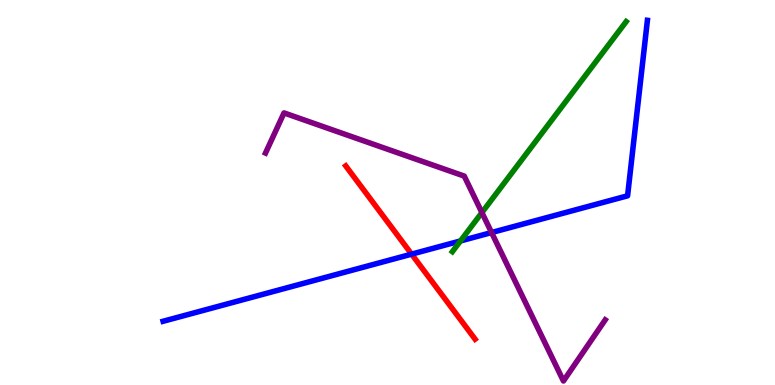[{'lines': ['blue', 'red'], 'intersections': [{'x': 5.31, 'y': 3.4}]}, {'lines': ['green', 'red'], 'intersections': []}, {'lines': ['purple', 'red'], 'intersections': []}, {'lines': ['blue', 'green'], 'intersections': [{'x': 5.94, 'y': 3.74}]}, {'lines': ['blue', 'purple'], 'intersections': [{'x': 6.34, 'y': 3.96}]}, {'lines': ['green', 'purple'], 'intersections': [{'x': 6.22, 'y': 4.48}]}]